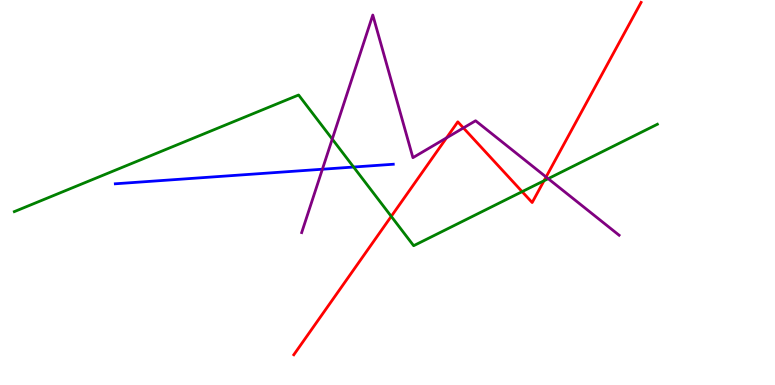[{'lines': ['blue', 'red'], 'intersections': []}, {'lines': ['green', 'red'], 'intersections': [{'x': 5.05, 'y': 4.38}, {'x': 6.74, 'y': 5.02}, {'x': 7.02, 'y': 5.31}]}, {'lines': ['purple', 'red'], 'intersections': [{'x': 5.76, 'y': 6.42}, {'x': 5.98, 'y': 6.68}, {'x': 7.05, 'y': 5.4}]}, {'lines': ['blue', 'green'], 'intersections': [{'x': 4.56, 'y': 5.66}]}, {'lines': ['blue', 'purple'], 'intersections': [{'x': 4.16, 'y': 5.6}]}, {'lines': ['green', 'purple'], 'intersections': [{'x': 4.29, 'y': 6.39}, {'x': 7.07, 'y': 5.36}]}]